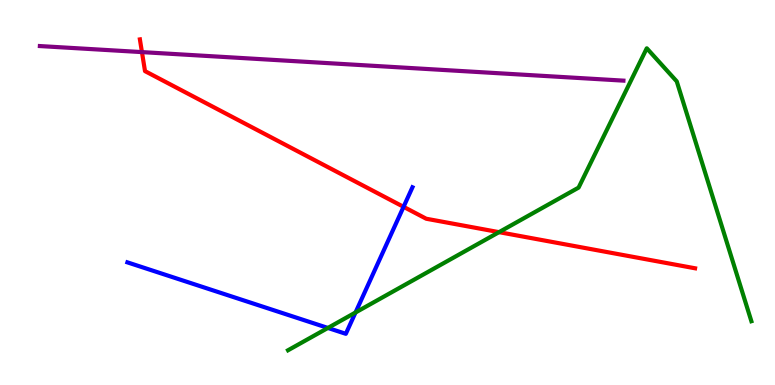[{'lines': ['blue', 'red'], 'intersections': [{'x': 5.21, 'y': 4.63}]}, {'lines': ['green', 'red'], 'intersections': [{'x': 6.44, 'y': 3.97}]}, {'lines': ['purple', 'red'], 'intersections': [{'x': 1.83, 'y': 8.65}]}, {'lines': ['blue', 'green'], 'intersections': [{'x': 4.23, 'y': 1.48}, {'x': 4.59, 'y': 1.88}]}, {'lines': ['blue', 'purple'], 'intersections': []}, {'lines': ['green', 'purple'], 'intersections': []}]